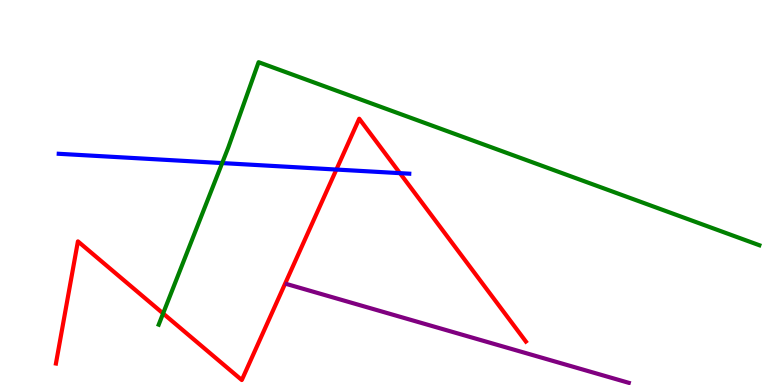[{'lines': ['blue', 'red'], 'intersections': [{'x': 4.34, 'y': 5.6}, {'x': 5.16, 'y': 5.5}]}, {'lines': ['green', 'red'], 'intersections': [{'x': 2.1, 'y': 1.86}]}, {'lines': ['purple', 'red'], 'intersections': []}, {'lines': ['blue', 'green'], 'intersections': [{'x': 2.87, 'y': 5.76}]}, {'lines': ['blue', 'purple'], 'intersections': []}, {'lines': ['green', 'purple'], 'intersections': []}]